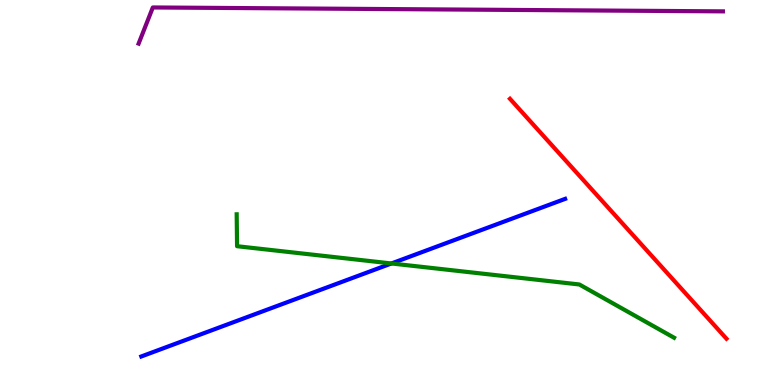[{'lines': ['blue', 'red'], 'intersections': []}, {'lines': ['green', 'red'], 'intersections': []}, {'lines': ['purple', 'red'], 'intersections': []}, {'lines': ['blue', 'green'], 'intersections': [{'x': 5.05, 'y': 3.16}]}, {'lines': ['blue', 'purple'], 'intersections': []}, {'lines': ['green', 'purple'], 'intersections': []}]